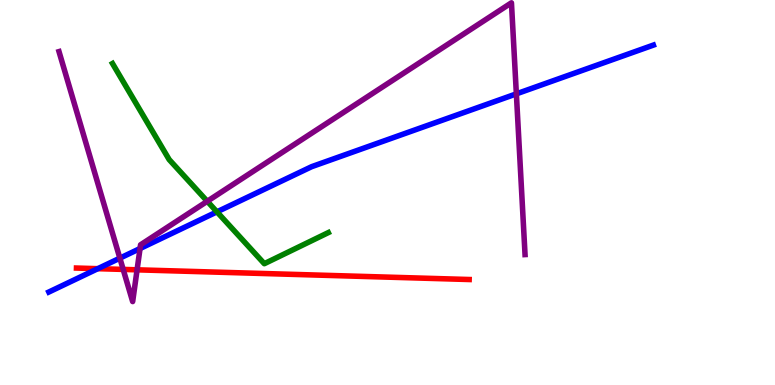[{'lines': ['blue', 'red'], 'intersections': [{'x': 1.26, 'y': 3.02}]}, {'lines': ['green', 'red'], 'intersections': []}, {'lines': ['purple', 'red'], 'intersections': [{'x': 1.59, 'y': 3.0}, {'x': 1.77, 'y': 2.99}]}, {'lines': ['blue', 'green'], 'intersections': [{'x': 2.8, 'y': 4.5}]}, {'lines': ['blue', 'purple'], 'intersections': [{'x': 1.55, 'y': 3.29}, {'x': 1.81, 'y': 3.54}, {'x': 6.66, 'y': 7.56}]}, {'lines': ['green', 'purple'], 'intersections': [{'x': 2.67, 'y': 4.77}]}]